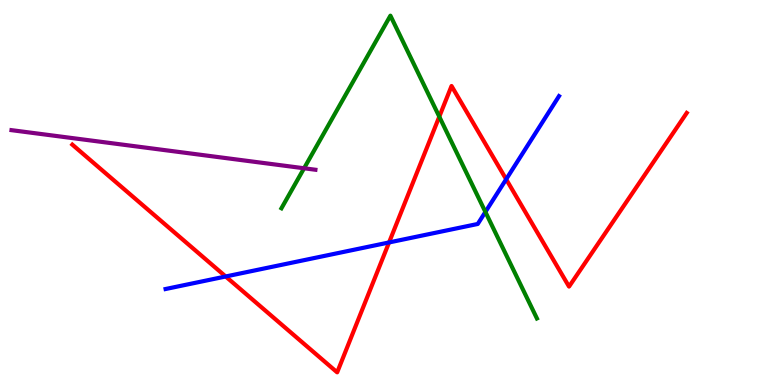[{'lines': ['blue', 'red'], 'intersections': [{'x': 2.91, 'y': 2.82}, {'x': 5.02, 'y': 3.7}, {'x': 6.53, 'y': 5.34}]}, {'lines': ['green', 'red'], 'intersections': [{'x': 5.67, 'y': 6.97}]}, {'lines': ['purple', 'red'], 'intersections': []}, {'lines': ['blue', 'green'], 'intersections': [{'x': 6.26, 'y': 4.49}]}, {'lines': ['blue', 'purple'], 'intersections': []}, {'lines': ['green', 'purple'], 'intersections': [{'x': 3.92, 'y': 5.63}]}]